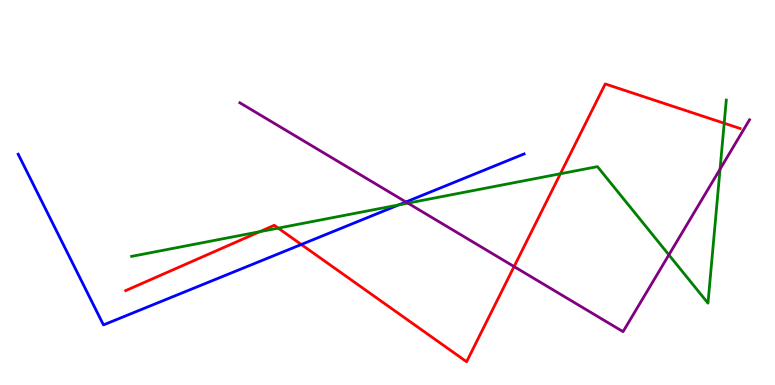[{'lines': ['blue', 'red'], 'intersections': [{'x': 3.89, 'y': 3.65}]}, {'lines': ['green', 'red'], 'intersections': [{'x': 3.35, 'y': 3.98}, {'x': 3.59, 'y': 4.07}, {'x': 7.23, 'y': 5.49}, {'x': 9.34, 'y': 6.8}]}, {'lines': ['purple', 'red'], 'intersections': [{'x': 6.63, 'y': 3.08}]}, {'lines': ['blue', 'green'], 'intersections': [{'x': 5.14, 'y': 4.68}]}, {'lines': ['blue', 'purple'], 'intersections': [{'x': 5.24, 'y': 4.75}]}, {'lines': ['green', 'purple'], 'intersections': [{'x': 5.26, 'y': 4.72}, {'x': 8.63, 'y': 3.38}, {'x': 9.29, 'y': 5.61}]}]